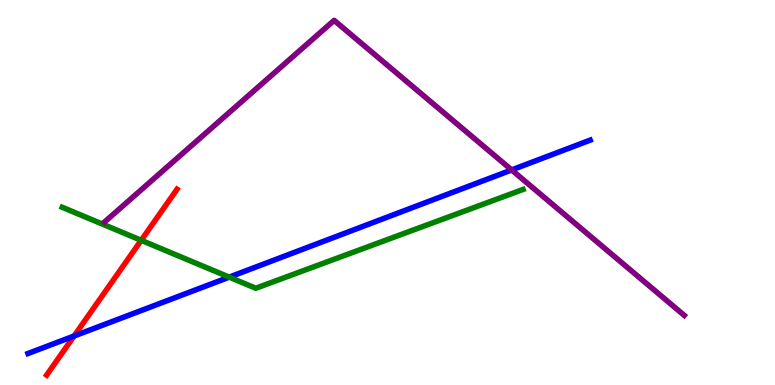[{'lines': ['blue', 'red'], 'intersections': [{'x': 0.956, 'y': 1.27}]}, {'lines': ['green', 'red'], 'intersections': [{'x': 1.82, 'y': 3.76}]}, {'lines': ['purple', 'red'], 'intersections': []}, {'lines': ['blue', 'green'], 'intersections': [{'x': 2.96, 'y': 2.8}]}, {'lines': ['blue', 'purple'], 'intersections': [{'x': 6.6, 'y': 5.59}]}, {'lines': ['green', 'purple'], 'intersections': []}]